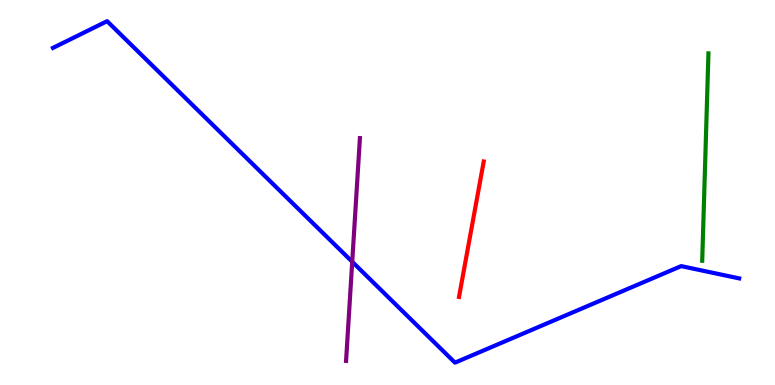[{'lines': ['blue', 'red'], 'intersections': []}, {'lines': ['green', 'red'], 'intersections': []}, {'lines': ['purple', 'red'], 'intersections': []}, {'lines': ['blue', 'green'], 'intersections': []}, {'lines': ['blue', 'purple'], 'intersections': [{'x': 4.54, 'y': 3.2}]}, {'lines': ['green', 'purple'], 'intersections': []}]